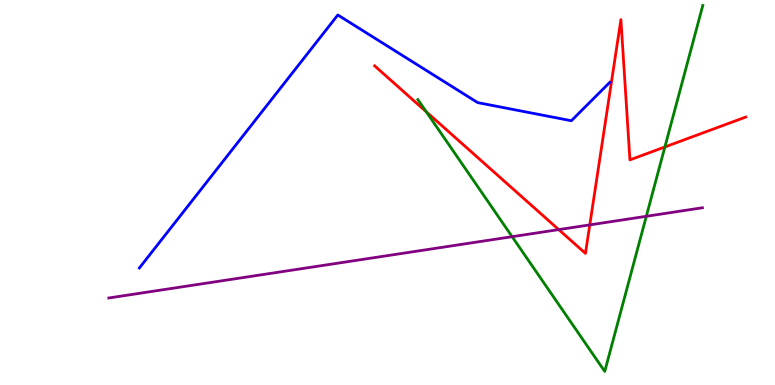[{'lines': ['blue', 'red'], 'intersections': []}, {'lines': ['green', 'red'], 'intersections': [{'x': 5.5, 'y': 7.1}, {'x': 8.58, 'y': 6.18}]}, {'lines': ['purple', 'red'], 'intersections': [{'x': 7.21, 'y': 4.04}, {'x': 7.61, 'y': 4.16}]}, {'lines': ['blue', 'green'], 'intersections': []}, {'lines': ['blue', 'purple'], 'intersections': []}, {'lines': ['green', 'purple'], 'intersections': [{'x': 6.61, 'y': 3.85}, {'x': 8.34, 'y': 4.38}]}]